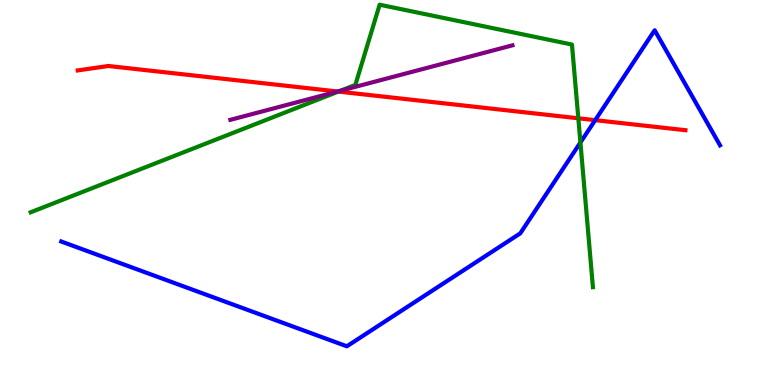[{'lines': ['blue', 'red'], 'intersections': [{'x': 7.68, 'y': 6.88}]}, {'lines': ['green', 'red'], 'intersections': [{'x': 4.37, 'y': 7.62}, {'x': 7.46, 'y': 6.93}]}, {'lines': ['purple', 'red'], 'intersections': [{'x': 4.36, 'y': 7.62}]}, {'lines': ['blue', 'green'], 'intersections': [{'x': 7.49, 'y': 6.3}]}, {'lines': ['blue', 'purple'], 'intersections': []}, {'lines': ['green', 'purple'], 'intersections': [{'x': 4.39, 'y': 7.64}]}]